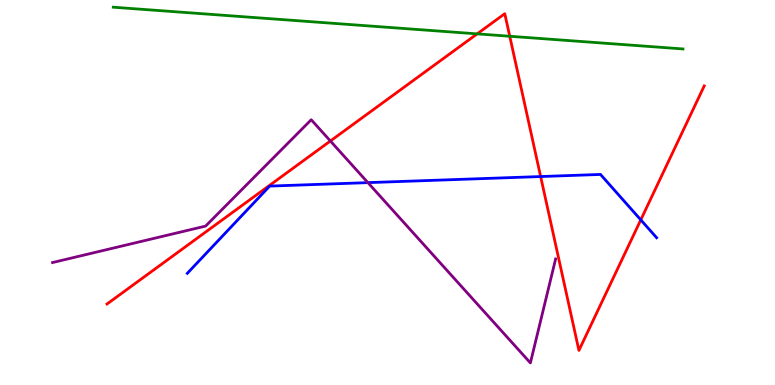[{'lines': ['blue', 'red'], 'intersections': [{'x': 6.98, 'y': 5.41}, {'x': 8.27, 'y': 4.29}]}, {'lines': ['green', 'red'], 'intersections': [{'x': 6.16, 'y': 9.12}, {'x': 6.58, 'y': 9.06}]}, {'lines': ['purple', 'red'], 'intersections': [{'x': 4.26, 'y': 6.34}]}, {'lines': ['blue', 'green'], 'intersections': []}, {'lines': ['blue', 'purple'], 'intersections': [{'x': 4.75, 'y': 5.26}]}, {'lines': ['green', 'purple'], 'intersections': []}]